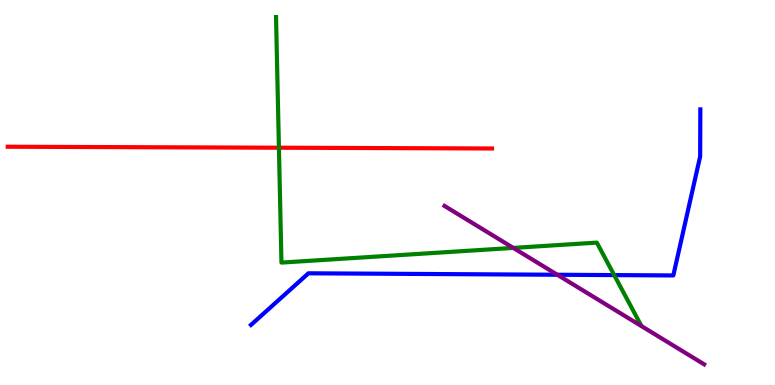[{'lines': ['blue', 'red'], 'intersections': []}, {'lines': ['green', 'red'], 'intersections': [{'x': 3.6, 'y': 6.16}]}, {'lines': ['purple', 'red'], 'intersections': []}, {'lines': ['blue', 'green'], 'intersections': [{'x': 7.93, 'y': 2.85}]}, {'lines': ['blue', 'purple'], 'intersections': [{'x': 7.19, 'y': 2.86}]}, {'lines': ['green', 'purple'], 'intersections': [{'x': 6.62, 'y': 3.56}]}]